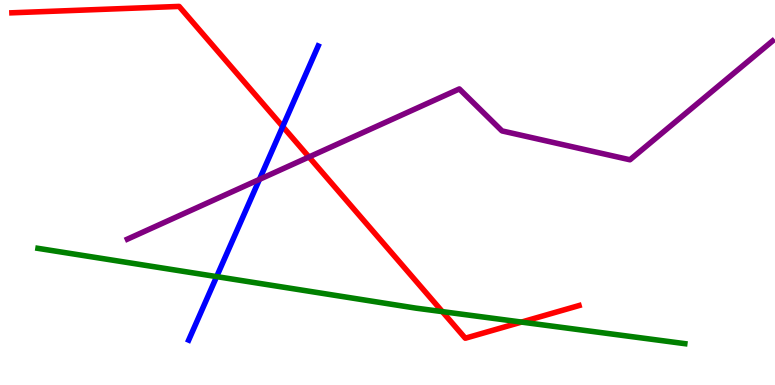[{'lines': ['blue', 'red'], 'intersections': [{'x': 3.65, 'y': 6.71}]}, {'lines': ['green', 'red'], 'intersections': [{'x': 5.71, 'y': 1.91}, {'x': 6.73, 'y': 1.63}]}, {'lines': ['purple', 'red'], 'intersections': [{'x': 3.99, 'y': 5.92}]}, {'lines': ['blue', 'green'], 'intersections': [{'x': 2.8, 'y': 2.82}]}, {'lines': ['blue', 'purple'], 'intersections': [{'x': 3.35, 'y': 5.34}]}, {'lines': ['green', 'purple'], 'intersections': []}]